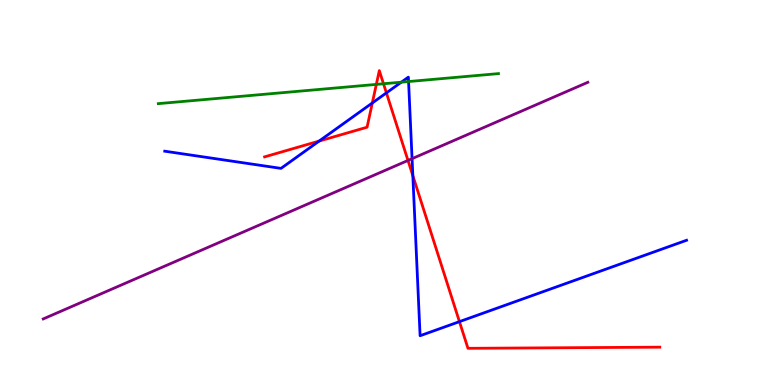[{'lines': ['blue', 'red'], 'intersections': [{'x': 4.12, 'y': 6.34}, {'x': 4.8, 'y': 7.33}, {'x': 4.99, 'y': 7.59}, {'x': 5.33, 'y': 5.44}, {'x': 5.93, 'y': 1.65}]}, {'lines': ['green', 'red'], 'intersections': [{'x': 4.86, 'y': 7.81}, {'x': 4.95, 'y': 7.82}]}, {'lines': ['purple', 'red'], 'intersections': [{'x': 5.26, 'y': 5.83}]}, {'lines': ['blue', 'green'], 'intersections': [{'x': 5.18, 'y': 7.87}, {'x': 5.27, 'y': 7.88}]}, {'lines': ['blue', 'purple'], 'intersections': [{'x': 5.32, 'y': 5.88}]}, {'lines': ['green', 'purple'], 'intersections': []}]